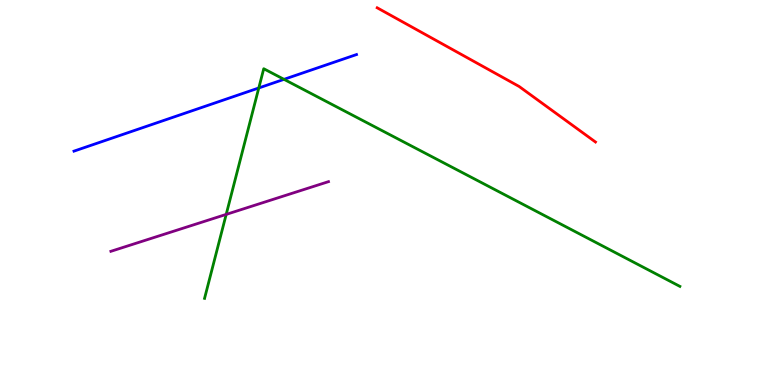[{'lines': ['blue', 'red'], 'intersections': []}, {'lines': ['green', 'red'], 'intersections': []}, {'lines': ['purple', 'red'], 'intersections': []}, {'lines': ['blue', 'green'], 'intersections': [{'x': 3.34, 'y': 7.72}, {'x': 3.66, 'y': 7.94}]}, {'lines': ['blue', 'purple'], 'intersections': []}, {'lines': ['green', 'purple'], 'intersections': [{'x': 2.92, 'y': 4.43}]}]